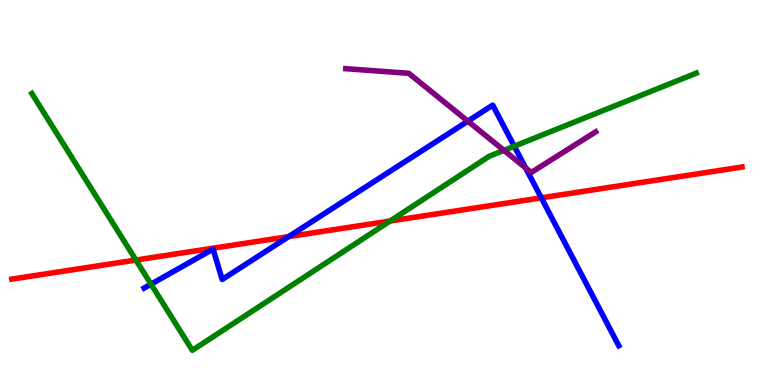[{'lines': ['blue', 'red'], 'intersections': [{'x': 3.73, 'y': 3.85}, {'x': 6.98, 'y': 4.86}]}, {'lines': ['green', 'red'], 'intersections': [{'x': 1.75, 'y': 3.25}, {'x': 5.03, 'y': 4.26}]}, {'lines': ['purple', 'red'], 'intersections': []}, {'lines': ['blue', 'green'], 'intersections': [{'x': 1.95, 'y': 2.62}, {'x': 6.64, 'y': 6.2}]}, {'lines': ['blue', 'purple'], 'intersections': [{'x': 6.04, 'y': 6.85}, {'x': 6.78, 'y': 5.64}]}, {'lines': ['green', 'purple'], 'intersections': [{'x': 6.5, 'y': 6.09}]}]